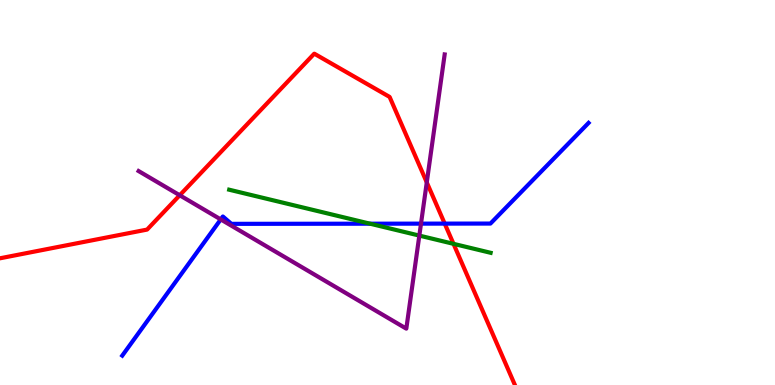[{'lines': ['blue', 'red'], 'intersections': [{'x': 5.74, 'y': 4.19}]}, {'lines': ['green', 'red'], 'intersections': [{'x': 5.85, 'y': 3.67}]}, {'lines': ['purple', 'red'], 'intersections': [{'x': 2.32, 'y': 4.93}, {'x': 5.51, 'y': 5.26}]}, {'lines': ['blue', 'green'], 'intersections': [{'x': 4.77, 'y': 4.19}]}, {'lines': ['blue', 'purple'], 'intersections': [{'x': 2.85, 'y': 4.3}, {'x': 5.43, 'y': 4.19}]}, {'lines': ['green', 'purple'], 'intersections': [{'x': 5.41, 'y': 3.88}]}]